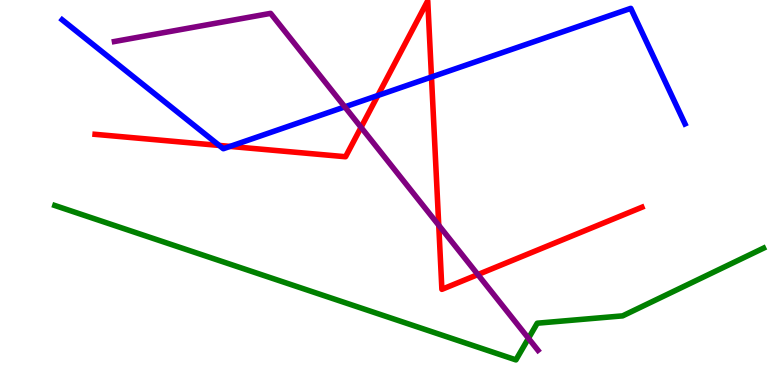[{'lines': ['blue', 'red'], 'intersections': [{'x': 2.83, 'y': 6.22}, {'x': 2.97, 'y': 6.2}, {'x': 4.88, 'y': 7.52}, {'x': 5.57, 'y': 8.0}]}, {'lines': ['green', 'red'], 'intersections': []}, {'lines': ['purple', 'red'], 'intersections': [{'x': 4.66, 'y': 6.69}, {'x': 5.66, 'y': 4.15}, {'x': 6.17, 'y': 2.87}]}, {'lines': ['blue', 'green'], 'intersections': []}, {'lines': ['blue', 'purple'], 'intersections': [{'x': 4.45, 'y': 7.22}]}, {'lines': ['green', 'purple'], 'intersections': [{'x': 6.82, 'y': 1.21}]}]